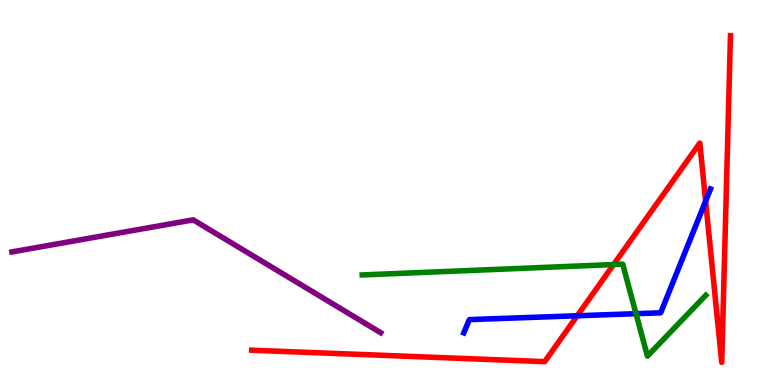[{'lines': ['blue', 'red'], 'intersections': [{'x': 7.45, 'y': 1.8}, {'x': 9.1, 'y': 4.78}]}, {'lines': ['green', 'red'], 'intersections': [{'x': 7.92, 'y': 3.13}]}, {'lines': ['purple', 'red'], 'intersections': []}, {'lines': ['blue', 'green'], 'intersections': [{'x': 8.21, 'y': 1.85}]}, {'lines': ['blue', 'purple'], 'intersections': []}, {'lines': ['green', 'purple'], 'intersections': []}]